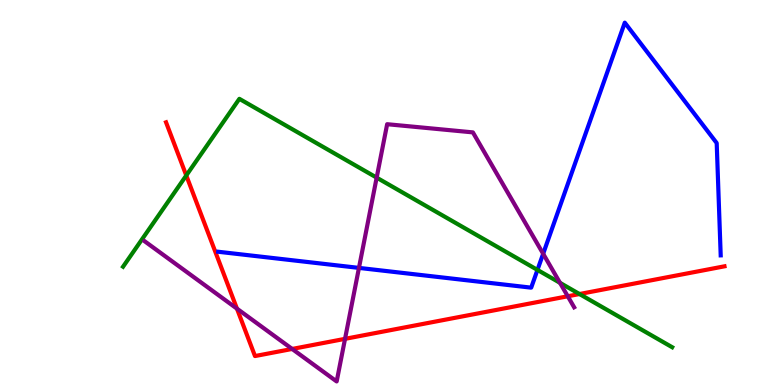[{'lines': ['blue', 'red'], 'intersections': []}, {'lines': ['green', 'red'], 'intersections': [{'x': 2.4, 'y': 5.44}, {'x': 7.48, 'y': 2.36}]}, {'lines': ['purple', 'red'], 'intersections': [{'x': 3.06, 'y': 1.98}, {'x': 3.77, 'y': 0.936}, {'x': 4.45, 'y': 1.2}, {'x': 7.33, 'y': 2.3}]}, {'lines': ['blue', 'green'], 'intersections': [{'x': 6.93, 'y': 2.99}]}, {'lines': ['blue', 'purple'], 'intersections': [{'x': 4.63, 'y': 3.04}, {'x': 7.01, 'y': 3.41}]}, {'lines': ['green', 'purple'], 'intersections': [{'x': 4.86, 'y': 5.39}, {'x': 7.23, 'y': 2.65}]}]